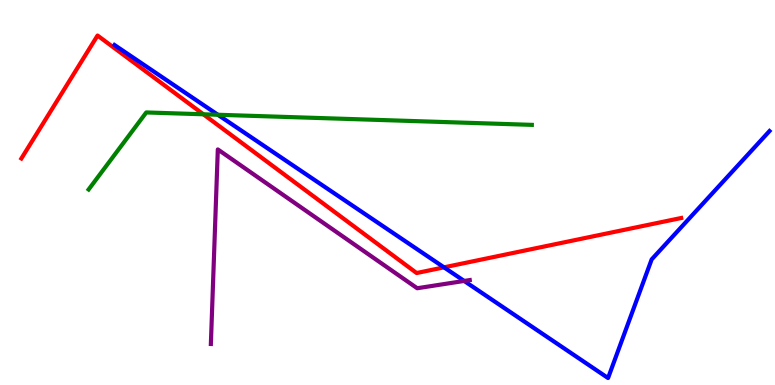[{'lines': ['blue', 'red'], 'intersections': [{'x': 5.73, 'y': 3.06}]}, {'lines': ['green', 'red'], 'intersections': [{'x': 2.62, 'y': 7.03}]}, {'lines': ['purple', 'red'], 'intersections': []}, {'lines': ['blue', 'green'], 'intersections': [{'x': 2.81, 'y': 7.02}]}, {'lines': ['blue', 'purple'], 'intersections': [{'x': 5.99, 'y': 2.7}]}, {'lines': ['green', 'purple'], 'intersections': []}]